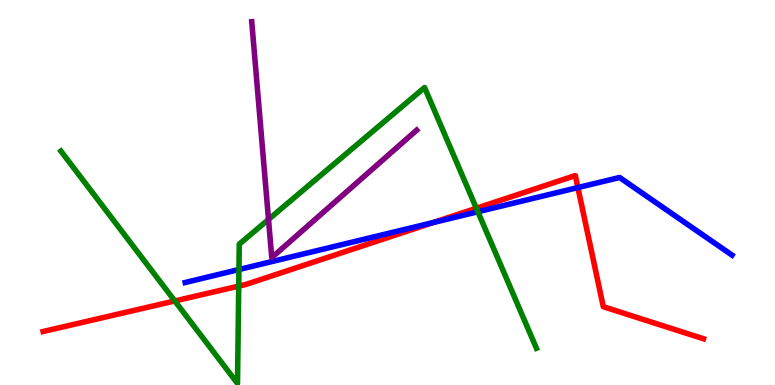[{'lines': ['blue', 'red'], 'intersections': [{'x': 5.59, 'y': 4.22}, {'x': 7.46, 'y': 5.13}]}, {'lines': ['green', 'red'], 'intersections': [{'x': 2.26, 'y': 2.18}, {'x': 3.08, 'y': 2.57}, {'x': 6.15, 'y': 4.59}]}, {'lines': ['purple', 'red'], 'intersections': []}, {'lines': ['blue', 'green'], 'intersections': [{'x': 3.08, 'y': 3.0}, {'x': 6.17, 'y': 4.5}]}, {'lines': ['blue', 'purple'], 'intersections': []}, {'lines': ['green', 'purple'], 'intersections': [{'x': 3.46, 'y': 4.3}]}]